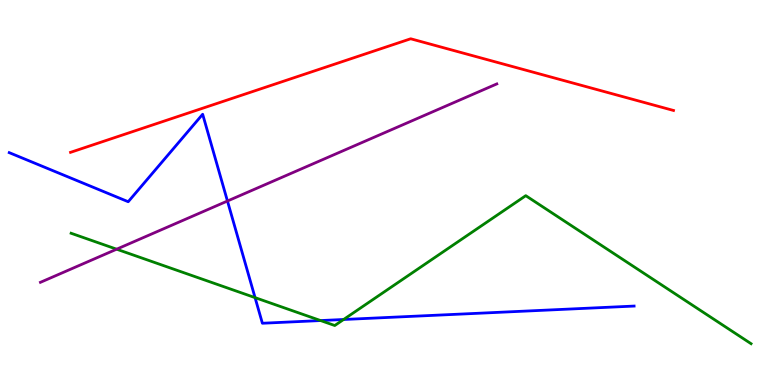[{'lines': ['blue', 'red'], 'intersections': []}, {'lines': ['green', 'red'], 'intersections': []}, {'lines': ['purple', 'red'], 'intersections': []}, {'lines': ['blue', 'green'], 'intersections': [{'x': 3.29, 'y': 2.27}, {'x': 4.14, 'y': 1.67}, {'x': 4.43, 'y': 1.7}]}, {'lines': ['blue', 'purple'], 'intersections': [{'x': 2.93, 'y': 4.78}]}, {'lines': ['green', 'purple'], 'intersections': [{'x': 1.51, 'y': 3.53}]}]